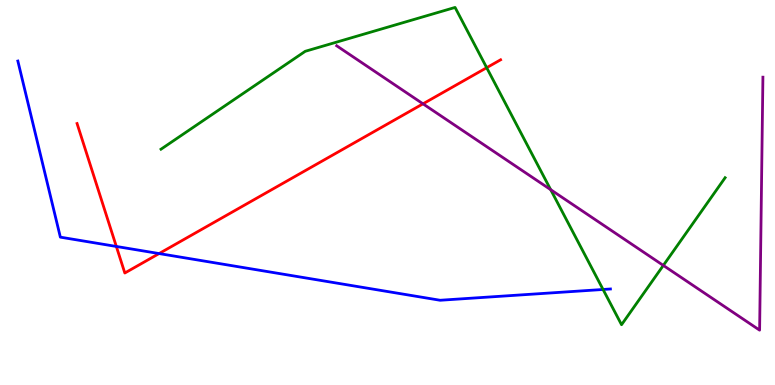[{'lines': ['blue', 'red'], 'intersections': [{'x': 1.5, 'y': 3.6}, {'x': 2.05, 'y': 3.41}]}, {'lines': ['green', 'red'], 'intersections': [{'x': 6.28, 'y': 8.24}]}, {'lines': ['purple', 'red'], 'intersections': [{'x': 5.46, 'y': 7.3}]}, {'lines': ['blue', 'green'], 'intersections': [{'x': 7.78, 'y': 2.48}]}, {'lines': ['blue', 'purple'], 'intersections': []}, {'lines': ['green', 'purple'], 'intersections': [{'x': 7.11, 'y': 5.07}, {'x': 8.56, 'y': 3.11}]}]